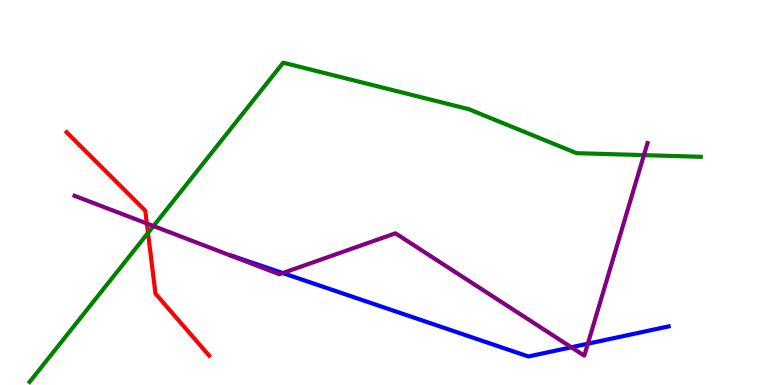[{'lines': ['blue', 'red'], 'intersections': []}, {'lines': ['green', 'red'], 'intersections': [{'x': 1.91, 'y': 3.95}]}, {'lines': ['purple', 'red'], 'intersections': [{'x': 1.89, 'y': 4.2}]}, {'lines': ['blue', 'green'], 'intersections': []}, {'lines': ['blue', 'purple'], 'intersections': [{'x': 3.65, 'y': 2.91}, {'x': 7.37, 'y': 0.98}, {'x': 7.58, 'y': 1.07}]}, {'lines': ['green', 'purple'], 'intersections': [{'x': 1.98, 'y': 4.13}, {'x': 8.31, 'y': 5.97}]}]